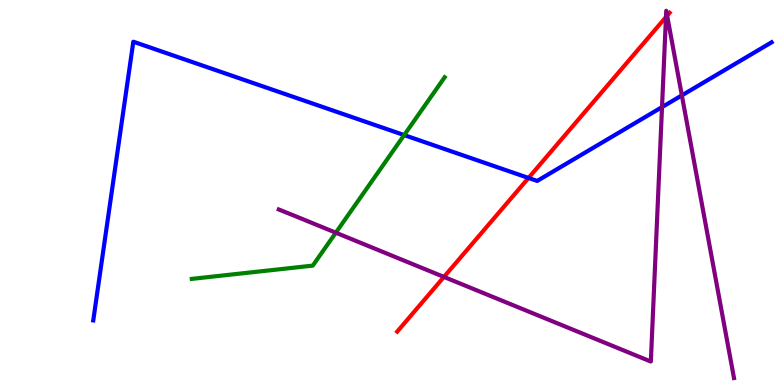[{'lines': ['blue', 'red'], 'intersections': [{'x': 6.82, 'y': 5.38}]}, {'lines': ['green', 'red'], 'intersections': []}, {'lines': ['purple', 'red'], 'intersections': [{'x': 5.73, 'y': 2.81}, {'x': 8.59, 'y': 9.56}, {'x': 8.61, 'y': 9.59}]}, {'lines': ['blue', 'green'], 'intersections': [{'x': 5.22, 'y': 6.49}]}, {'lines': ['blue', 'purple'], 'intersections': [{'x': 8.54, 'y': 7.22}, {'x': 8.8, 'y': 7.52}]}, {'lines': ['green', 'purple'], 'intersections': [{'x': 4.33, 'y': 3.96}]}]